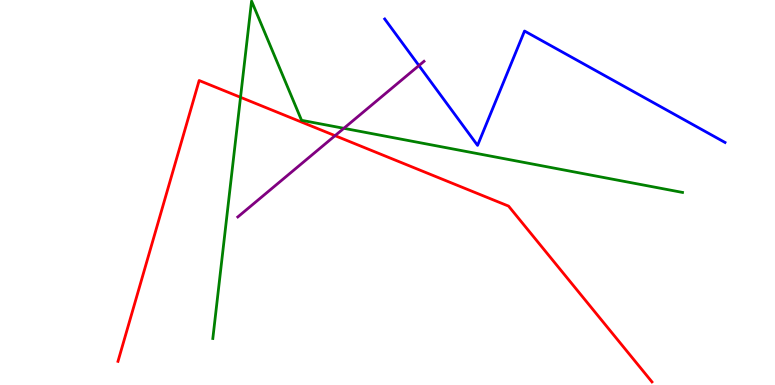[{'lines': ['blue', 'red'], 'intersections': []}, {'lines': ['green', 'red'], 'intersections': [{'x': 3.1, 'y': 7.47}]}, {'lines': ['purple', 'red'], 'intersections': [{'x': 4.32, 'y': 6.48}]}, {'lines': ['blue', 'green'], 'intersections': []}, {'lines': ['blue', 'purple'], 'intersections': [{'x': 5.41, 'y': 8.3}]}, {'lines': ['green', 'purple'], 'intersections': [{'x': 4.44, 'y': 6.67}]}]